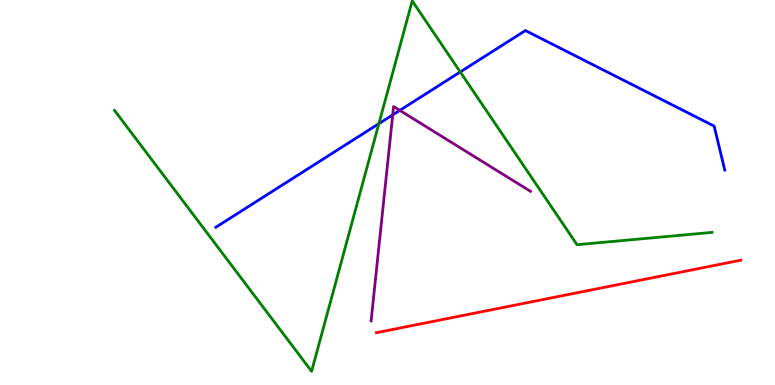[{'lines': ['blue', 'red'], 'intersections': []}, {'lines': ['green', 'red'], 'intersections': []}, {'lines': ['purple', 'red'], 'intersections': []}, {'lines': ['blue', 'green'], 'intersections': [{'x': 4.89, 'y': 6.79}, {'x': 5.94, 'y': 8.13}]}, {'lines': ['blue', 'purple'], 'intersections': [{'x': 5.07, 'y': 7.02}, {'x': 5.16, 'y': 7.13}]}, {'lines': ['green', 'purple'], 'intersections': []}]